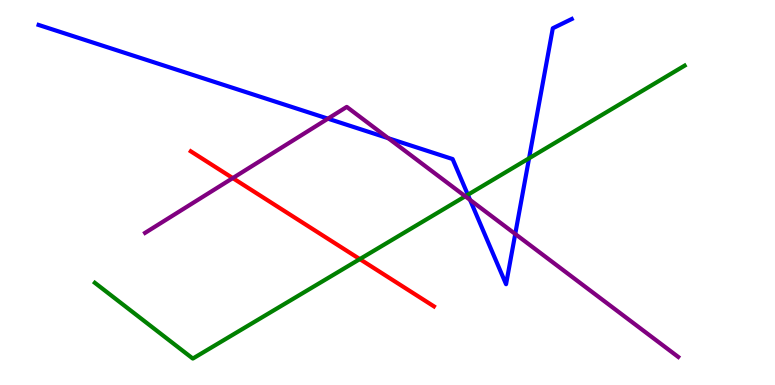[{'lines': ['blue', 'red'], 'intersections': []}, {'lines': ['green', 'red'], 'intersections': [{'x': 4.64, 'y': 3.27}]}, {'lines': ['purple', 'red'], 'intersections': [{'x': 3.0, 'y': 5.37}]}, {'lines': ['blue', 'green'], 'intersections': [{'x': 6.04, 'y': 4.94}, {'x': 6.83, 'y': 5.89}]}, {'lines': ['blue', 'purple'], 'intersections': [{'x': 4.23, 'y': 6.92}, {'x': 5.01, 'y': 6.41}, {'x': 6.07, 'y': 4.81}, {'x': 6.65, 'y': 3.92}]}, {'lines': ['green', 'purple'], 'intersections': [{'x': 6.0, 'y': 4.9}]}]